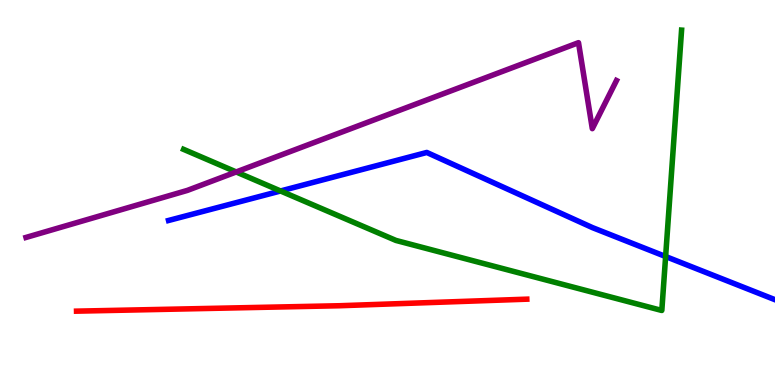[{'lines': ['blue', 'red'], 'intersections': []}, {'lines': ['green', 'red'], 'intersections': []}, {'lines': ['purple', 'red'], 'intersections': []}, {'lines': ['blue', 'green'], 'intersections': [{'x': 3.62, 'y': 5.04}, {'x': 8.59, 'y': 3.34}]}, {'lines': ['blue', 'purple'], 'intersections': []}, {'lines': ['green', 'purple'], 'intersections': [{'x': 3.05, 'y': 5.53}]}]